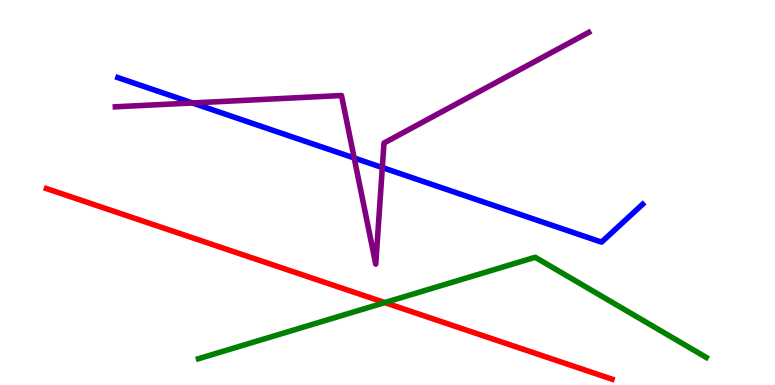[{'lines': ['blue', 'red'], 'intersections': []}, {'lines': ['green', 'red'], 'intersections': [{'x': 4.96, 'y': 2.14}]}, {'lines': ['purple', 'red'], 'intersections': []}, {'lines': ['blue', 'green'], 'intersections': []}, {'lines': ['blue', 'purple'], 'intersections': [{'x': 2.48, 'y': 7.33}, {'x': 4.57, 'y': 5.9}, {'x': 4.93, 'y': 5.65}]}, {'lines': ['green', 'purple'], 'intersections': []}]